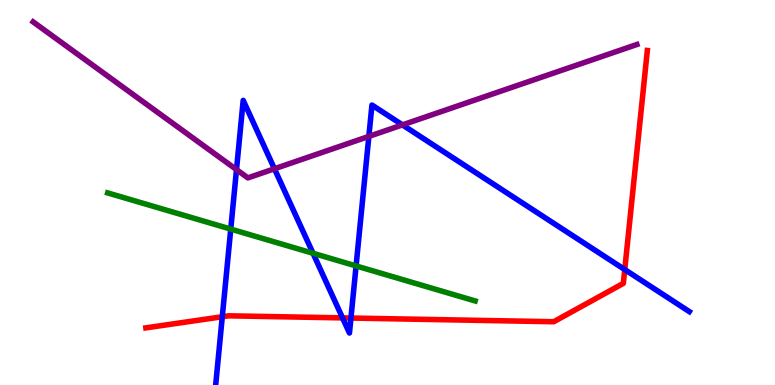[{'lines': ['blue', 'red'], 'intersections': [{'x': 2.87, 'y': 1.77}, {'x': 4.42, 'y': 1.74}, {'x': 4.53, 'y': 1.74}, {'x': 8.06, 'y': 3.0}]}, {'lines': ['green', 'red'], 'intersections': []}, {'lines': ['purple', 'red'], 'intersections': []}, {'lines': ['blue', 'green'], 'intersections': [{'x': 2.98, 'y': 4.05}, {'x': 4.04, 'y': 3.42}, {'x': 4.59, 'y': 3.09}]}, {'lines': ['blue', 'purple'], 'intersections': [{'x': 3.05, 'y': 5.59}, {'x': 3.54, 'y': 5.62}, {'x': 4.76, 'y': 6.46}, {'x': 5.19, 'y': 6.76}]}, {'lines': ['green', 'purple'], 'intersections': []}]